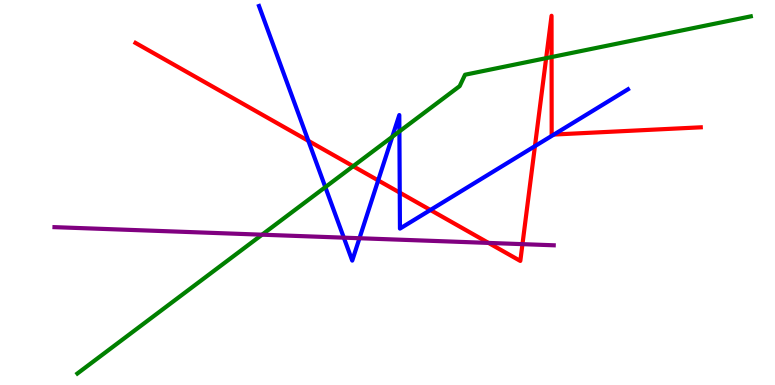[{'lines': ['blue', 'red'], 'intersections': [{'x': 3.98, 'y': 6.34}, {'x': 4.88, 'y': 5.31}, {'x': 5.16, 'y': 5.0}, {'x': 5.55, 'y': 4.55}, {'x': 6.9, 'y': 6.2}, {'x': 7.15, 'y': 6.51}]}, {'lines': ['green', 'red'], 'intersections': [{'x': 4.56, 'y': 5.68}, {'x': 7.05, 'y': 8.49}, {'x': 7.12, 'y': 8.52}]}, {'lines': ['purple', 'red'], 'intersections': [{'x': 6.3, 'y': 3.69}, {'x': 6.74, 'y': 3.66}]}, {'lines': ['blue', 'green'], 'intersections': [{'x': 4.2, 'y': 5.14}, {'x': 5.06, 'y': 6.45}, {'x': 5.15, 'y': 6.59}]}, {'lines': ['blue', 'purple'], 'intersections': [{'x': 4.44, 'y': 3.83}, {'x': 4.64, 'y': 3.81}]}, {'lines': ['green', 'purple'], 'intersections': [{'x': 3.38, 'y': 3.9}]}]